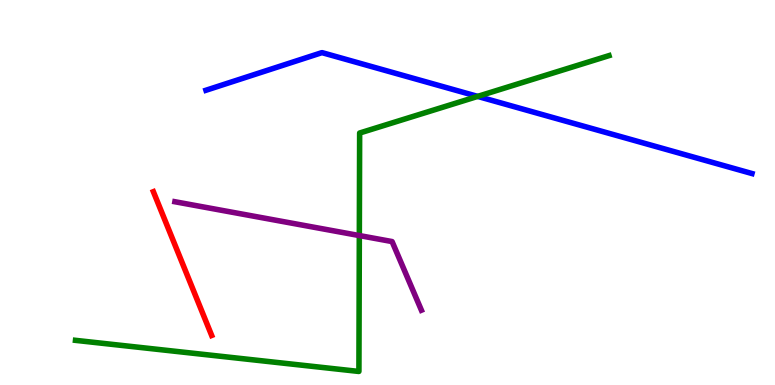[{'lines': ['blue', 'red'], 'intersections': []}, {'lines': ['green', 'red'], 'intersections': []}, {'lines': ['purple', 'red'], 'intersections': []}, {'lines': ['blue', 'green'], 'intersections': [{'x': 6.16, 'y': 7.5}]}, {'lines': ['blue', 'purple'], 'intersections': []}, {'lines': ['green', 'purple'], 'intersections': [{'x': 4.64, 'y': 3.88}]}]